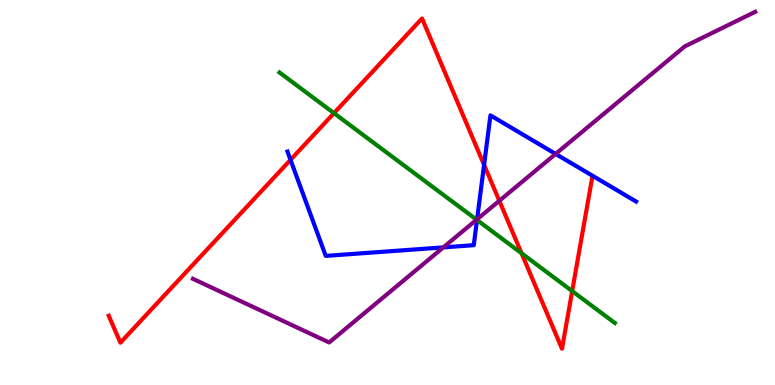[{'lines': ['blue', 'red'], 'intersections': [{'x': 3.75, 'y': 5.85}, {'x': 6.25, 'y': 5.72}]}, {'lines': ['green', 'red'], 'intersections': [{'x': 4.31, 'y': 7.06}, {'x': 6.73, 'y': 3.42}, {'x': 7.38, 'y': 2.44}]}, {'lines': ['purple', 'red'], 'intersections': [{'x': 6.44, 'y': 4.78}]}, {'lines': ['blue', 'green'], 'intersections': [{'x': 6.15, 'y': 4.29}]}, {'lines': ['blue', 'purple'], 'intersections': [{'x': 5.72, 'y': 3.57}, {'x': 6.16, 'y': 4.3}, {'x': 7.17, 'y': 6.0}]}, {'lines': ['green', 'purple'], 'intersections': [{'x': 6.15, 'y': 4.29}]}]